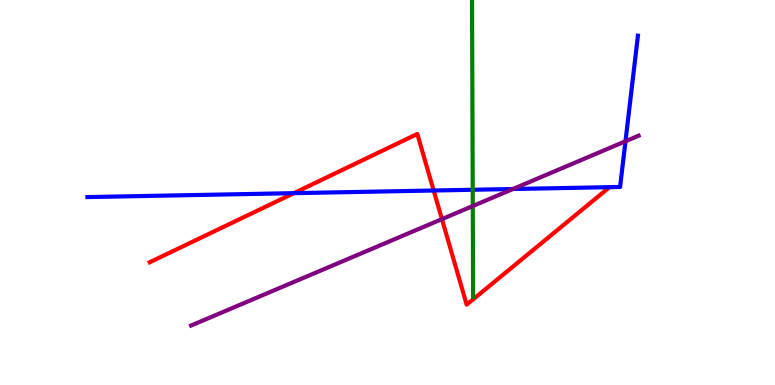[{'lines': ['blue', 'red'], 'intersections': [{'x': 3.79, 'y': 4.98}, {'x': 5.6, 'y': 5.05}]}, {'lines': ['green', 'red'], 'intersections': []}, {'lines': ['purple', 'red'], 'intersections': [{'x': 5.7, 'y': 4.31}]}, {'lines': ['blue', 'green'], 'intersections': [{'x': 6.1, 'y': 5.07}]}, {'lines': ['blue', 'purple'], 'intersections': [{'x': 6.62, 'y': 5.09}, {'x': 8.07, 'y': 6.33}]}, {'lines': ['green', 'purple'], 'intersections': [{'x': 6.1, 'y': 4.65}]}]